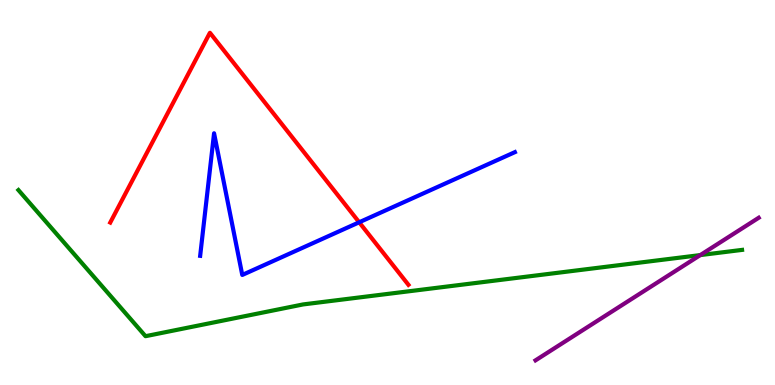[{'lines': ['blue', 'red'], 'intersections': [{'x': 4.63, 'y': 4.23}]}, {'lines': ['green', 'red'], 'intersections': []}, {'lines': ['purple', 'red'], 'intersections': []}, {'lines': ['blue', 'green'], 'intersections': []}, {'lines': ['blue', 'purple'], 'intersections': []}, {'lines': ['green', 'purple'], 'intersections': [{'x': 9.04, 'y': 3.37}]}]